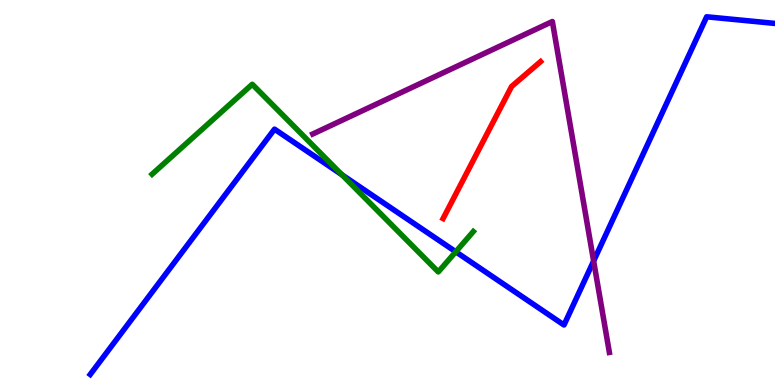[{'lines': ['blue', 'red'], 'intersections': []}, {'lines': ['green', 'red'], 'intersections': []}, {'lines': ['purple', 'red'], 'intersections': []}, {'lines': ['blue', 'green'], 'intersections': [{'x': 4.41, 'y': 5.46}, {'x': 5.88, 'y': 3.46}]}, {'lines': ['blue', 'purple'], 'intersections': [{'x': 7.66, 'y': 3.22}]}, {'lines': ['green', 'purple'], 'intersections': []}]